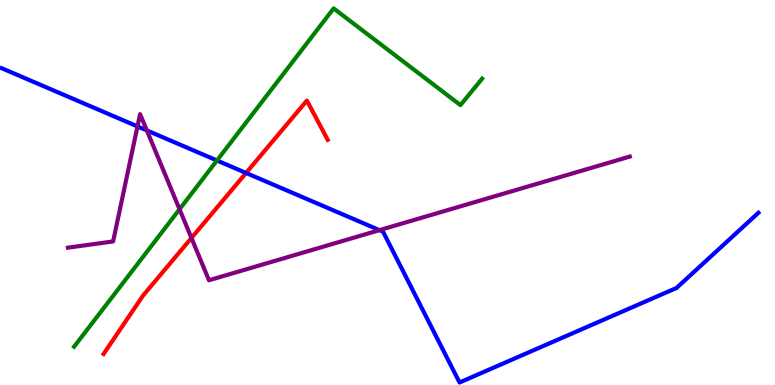[{'lines': ['blue', 'red'], 'intersections': [{'x': 3.18, 'y': 5.51}]}, {'lines': ['green', 'red'], 'intersections': []}, {'lines': ['purple', 'red'], 'intersections': [{'x': 2.47, 'y': 3.82}]}, {'lines': ['blue', 'green'], 'intersections': [{'x': 2.8, 'y': 5.83}]}, {'lines': ['blue', 'purple'], 'intersections': [{'x': 1.77, 'y': 6.72}, {'x': 1.89, 'y': 6.61}, {'x': 4.9, 'y': 4.02}]}, {'lines': ['green', 'purple'], 'intersections': [{'x': 2.32, 'y': 4.56}]}]